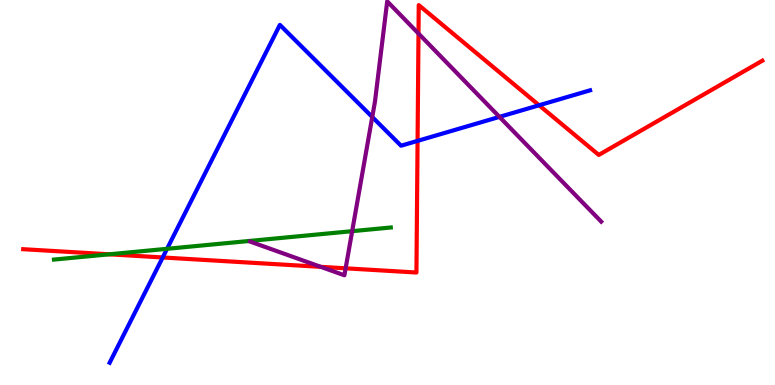[{'lines': ['blue', 'red'], 'intersections': [{'x': 2.1, 'y': 3.31}, {'x': 5.39, 'y': 6.34}, {'x': 6.96, 'y': 7.27}]}, {'lines': ['green', 'red'], 'intersections': [{'x': 1.41, 'y': 3.39}]}, {'lines': ['purple', 'red'], 'intersections': [{'x': 4.14, 'y': 3.07}, {'x': 4.46, 'y': 3.03}, {'x': 5.4, 'y': 9.13}]}, {'lines': ['blue', 'green'], 'intersections': [{'x': 2.16, 'y': 3.54}]}, {'lines': ['blue', 'purple'], 'intersections': [{'x': 4.8, 'y': 6.96}, {'x': 6.44, 'y': 6.96}]}, {'lines': ['green', 'purple'], 'intersections': [{'x': 4.54, 'y': 4.0}]}]